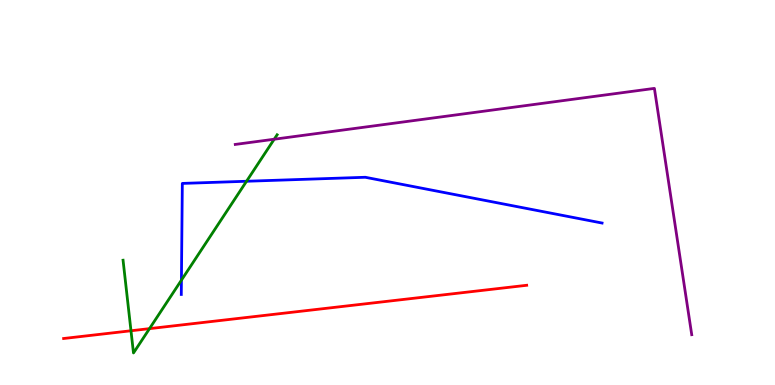[{'lines': ['blue', 'red'], 'intersections': []}, {'lines': ['green', 'red'], 'intersections': [{'x': 1.69, 'y': 1.41}, {'x': 1.93, 'y': 1.46}]}, {'lines': ['purple', 'red'], 'intersections': []}, {'lines': ['blue', 'green'], 'intersections': [{'x': 2.34, 'y': 2.72}, {'x': 3.18, 'y': 5.29}]}, {'lines': ['blue', 'purple'], 'intersections': []}, {'lines': ['green', 'purple'], 'intersections': [{'x': 3.54, 'y': 6.38}]}]